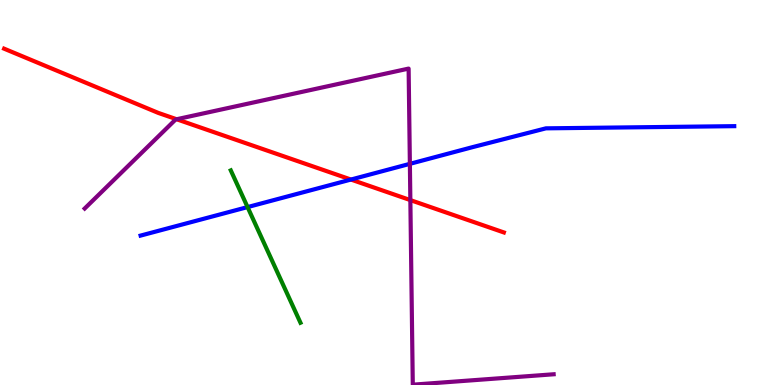[{'lines': ['blue', 'red'], 'intersections': [{'x': 4.53, 'y': 5.34}]}, {'lines': ['green', 'red'], 'intersections': []}, {'lines': ['purple', 'red'], 'intersections': [{'x': 2.28, 'y': 6.9}, {'x': 5.29, 'y': 4.8}]}, {'lines': ['blue', 'green'], 'intersections': [{'x': 3.19, 'y': 4.62}]}, {'lines': ['blue', 'purple'], 'intersections': [{'x': 5.29, 'y': 5.74}]}, {'lines': ['green', 'purple'], 'intersections': []}]